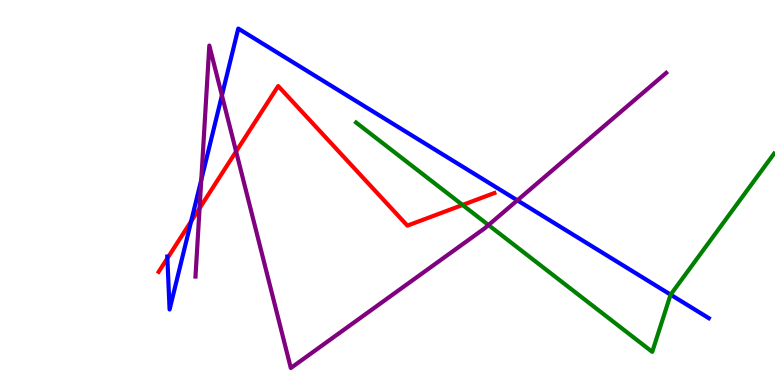[{'lines': ['blue', 'red'], 'intersections': [{'x': 2.16, 'y': 3.29}, {'x': 2.47, 'y': 4.25}]}, {'lines': ['green', 'red'], 'intersections': [{'x': 5.97, 'y': 4.68}]}, {'lines': ['purple', 'red'], 'intersections': [{'x': 2.58, 'y': 4.59}, {'x': 3.05, 'y': 6.07}]}, {'lines': ['blue', 'green'], 'intersections': [{'x': 8.65, 'y': 2.35}]}, {'lines': ['blue', 'purple'], 'intersections': [{'x': 2.6, 'y': 5.33}, {'x': 2.86, 'y': 7.52}, {'x': 6.68, 'y': 4.8}]}, {'lines': ['green', 'purple'], 'intersections': [{'x': 6.3, 'y': 4.15}]}]